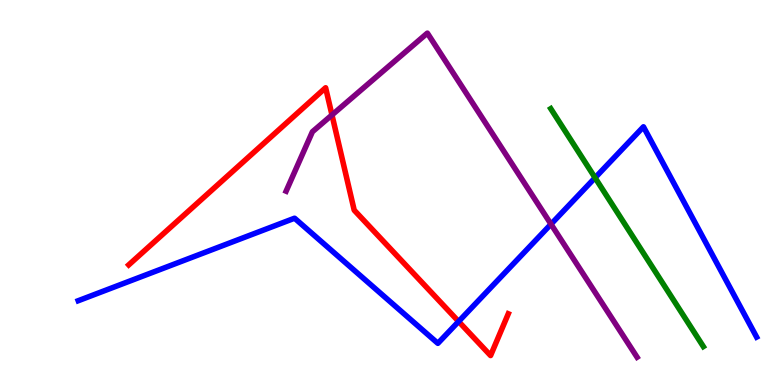[{'lines': ['blue', 'red'], 'intersections': [{'x': 5.92, 'y': 1.65}]}, {'lines': ['green', 'red'], 'intersections': []}, {'lines': ['purple', 'red'], 'intersections': [{'x': 4.28, 'y': 7.01}]}, {'lines': ['blue', 'green'], 'intersections': [{'x': 7.68, 'y': 5.38}]}, {'lines': ['blue', 'purple'], 'intersections': [{'x': 7.11, 'y': 4.18}]}, {'lines': ['green', 'purple'], 'intersections': []}]